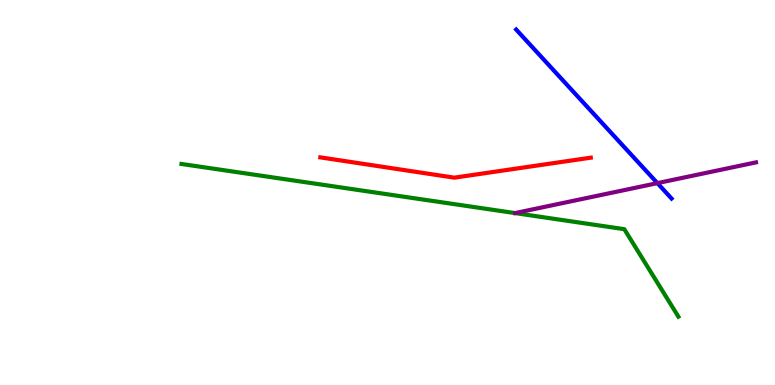[{'lines': ['blue', 'red'], 'intersections': []}, {'lines': ['green', 'red'], 'intersections': []}, {'lines': ['purple', 'red'], 'intersections': []}, {'lines': ['blue', 'green'], 'intersections': []}, {'lines': ['blue', 'purple'], 'intersections': [{'x': 8.48, 'y': 5.24}]}, {'lines': ['green', 'purple'], 'intersections': []}]